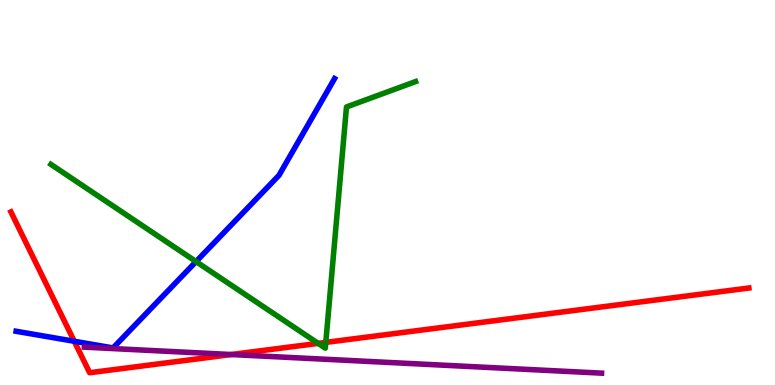[{'lines': ['blue', 'red'], 'intersections': [{'x': 0.958, 'y': 1.14}]}, {'lines': ['green', 'red'], 'intersections': [{'x': 4.1, 'y': 1.08}, {'x': 4.2, 'y': 1.11}]}, {'lines': ['purple', 'red'], 'intersections': [{'x': 2.98, 'y': 0.791}]}, {'lines': ['blue', 'green'], 'intersections': [{'x': 2.53, 'y': 3.21}]}, {'lines': ['blue', 'purple'], 'intersections': []}, {'lines': ['green', 'purple'], 'intersections': []}]